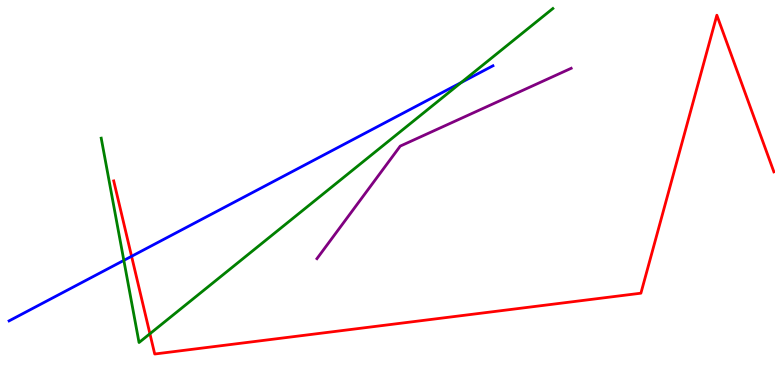[{'lines': ['blue', 'red'], 'intersections': [{'x': 1.7, 'y': 3.34}]}, {'lines': ['green', 'red'], 'intersections': [{'x': 1.93, 'y': 1.33}]}, {'lines': ['purple', 'red'], 'intersections': []}, {'lines': ['blue', 'green'], 'intersections': [{'x': 1.6, 'y': 3.24}, {'x': 5.95, 'y': 7.86}]}, {'lines': ['blue', 'purple'], 'intersections': []}, {'lines': ['green', 'purple'], 'intersections': []}]